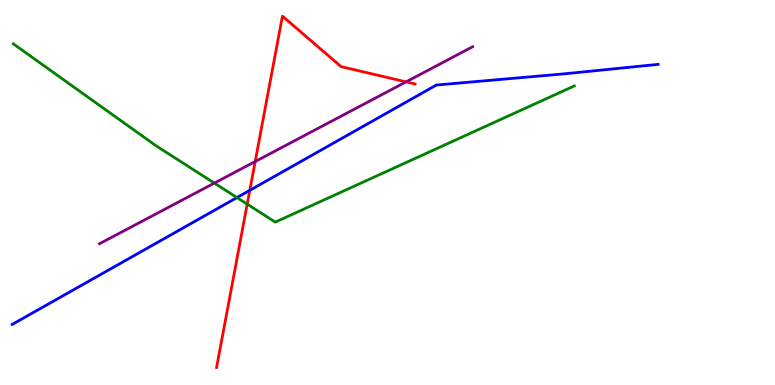[{'lines': ['blue', 'red'], 'intersections': [{'x': 3.22, 'y': 5.06}]}, {'lines': ['green', 'red'], 'intersections': [{'x': 3.19, 'y': 4.7}]}, {'lines': ['purple', 'red'], 'intersections': [{'x': 3.29, 'y': 5.8}, {'x': 5.24, 'y': 7.87}]}, {'lines': ['blue', 'green'], 'intersections': [{'x': 3.06, 'y': 4.87}]}, {'lines': ['blue', 'purple'], 'intersections': []}, {'lines': ['green', 'purple'], 'intersections': [{'x': 2.77, 'y': 5.24}]}]